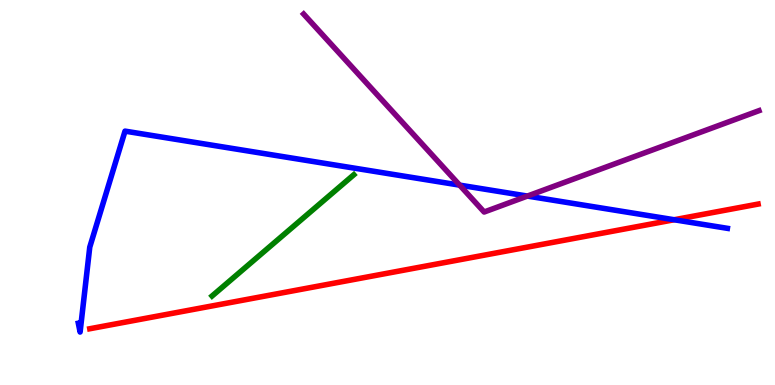[{'lines': ['blue', 'red'], 'intersections': [{'x': 8.7, 'y': 4.29}]}, {'lines': ['green', 'red'], 'intersections': []}, {'lines': ['purple', 'red'], 'intersections': []}, {'lines': ['blue', 'green'], 'intersections': []}, {'lines': ['blue', 'purple'], 'intersections': [{'x': 5.93, 'y': 5.19}, {'x': 6.81, 'y': 4.91}]}, {'lines': ['green', 'purple'], 'intersections': []}]